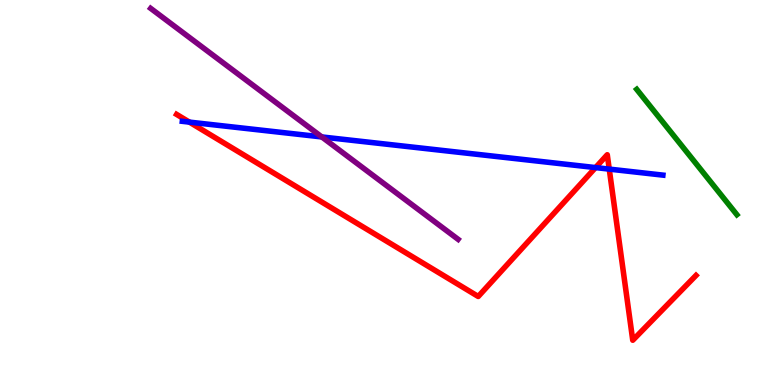[{'lines': ['blue', 'red'], 'intersections': [{'x': 2.44, 'y': 6.83}, {'x': 7.68, 'y': 5.65}, {'x': 7.86, 'y': 5.61}]}, {'lines': ['green', 'red'], 'intersections': []}, {'lines': ['purple', 'red'], 'intersections': []}, {'lines': ['blue', 'green'], 'intersections': []}, {'lines': ['blue', 'purple'], 'intersections': [{'x': 4.15, 'y': 6.44}]}, {'lines': ['green', 'purple'], 'intersections': []}]